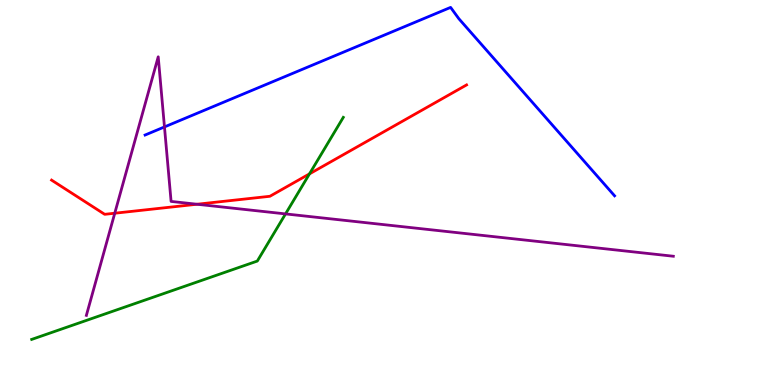[{'lines': ['blue', 'red'], 'intersections': []}, {'lines': ['green', 'red'], 'intersections': [{'x': 3.99, 'y': 5.48}]}, {'lines': ['purple', 'red'], 'intersections': [{'x': 1.48, 'y': 4.46}, {'x': 2.54, 'y': 4.69}]}, {'lines': ['blue', 'green'], 'intersections': []}, {'lines': ['blue', 'purple'], 'intersections': [{'x': 2.12, 'y': 6.7}]}, {'lines': ['green', 'purple'], 'intersections': [{'x': 3.68, 'y': 4.44}]}]